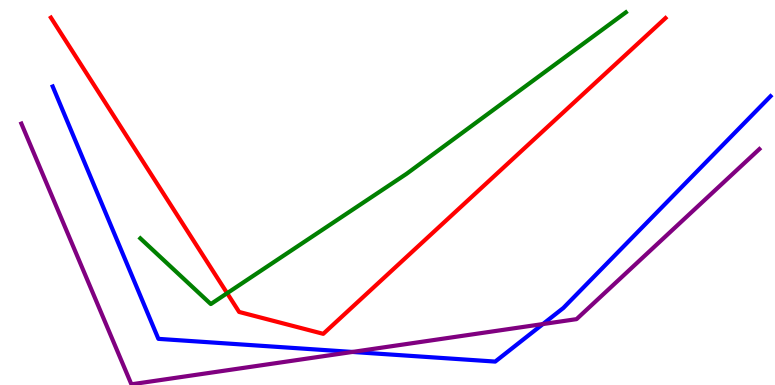[{'lines': ['blue', 'red'], 'intersections': []}, {'lines': ['green', 'red'], 'intersections': [{'x': 2.93, 'y': 2.38}]}, {'lines': ['purple', 'red'], 'intersections': []}, {'lines': ['blue', 'green'], 'intersections': []}, {'lines': ['blue', 'purple'], 'intersections': [{'x': 4.55, 'y': 0.859}, {'x': 7.01, 'y': 1.58}]}, {'lines': ['green', 'purple'], 'intersections': []}]